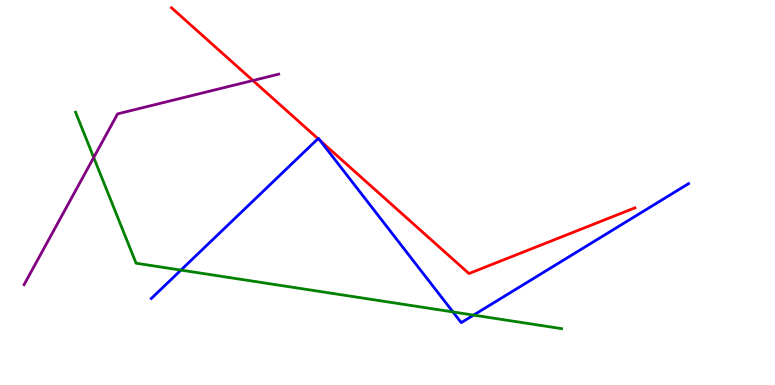[{'lines': ['blue', 'red'], 'intersections': [{'x': 4.1, 'y': 6.4}, {'x': 4.13, 'y': 6.35}]}, {'lines': ['green', 'red'], 'intersections': []}, {'lines': ['purple', 'red'], 'intersections': [{'x': 3.26, 'y': 7.91}]}, {'lines': ['blue', 'green'], 'intersections': [{'x': 2.33, 'y': 2.98}, {'x': 5.84, 'y': 1.9}, {'x': 6.11, 'y': 1.82}]}, {'lines': ['blue', 'purple'], 'intersections': []}, {'lines': ['green', 'purple'], 'intersections': [{'x': 1.21, 'y': 5.91}]}]